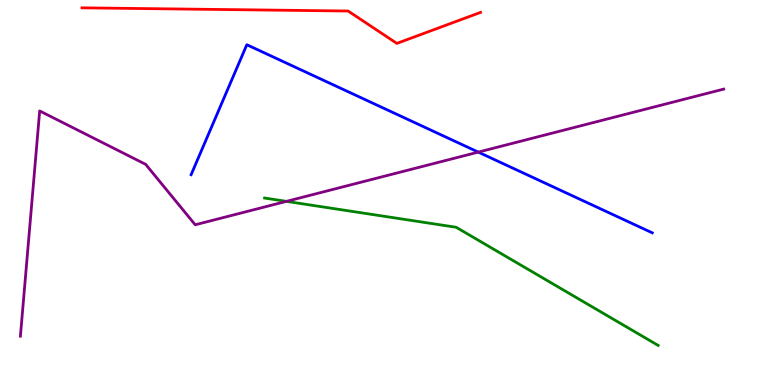[{'lines': ['blue', 'red'], 'intersections': []}, {'lines': ['green', 'red'], 'intersections': []}, {'lines': ['purple', 'red'], 'intersections': []}, {'lines': ['blue', 'green'], 'intersections': []}, {'lines': ['blue', 'purple'], 'intersections': [{'x': 6.17, 'y': 6.05}]}, {'lines': ['green', 'purple'], 'intersections': [{'x': 3.7, 'y': 4.77}]}]